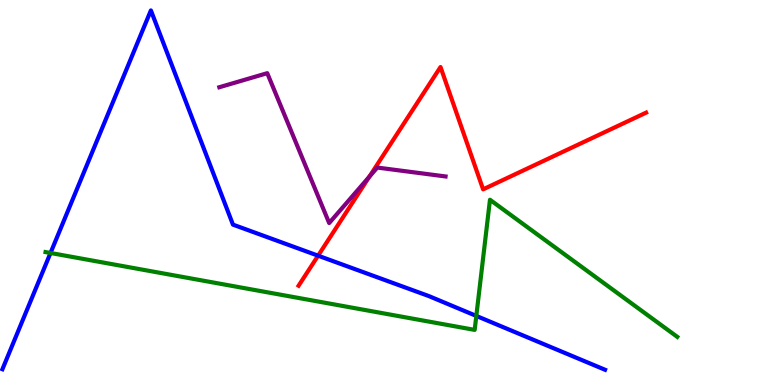[{'lines': ['blue', 'red'], 'intersections': [{'x': 4.1, 'y': 3.36}]}, {'lines': ['green', 'red'], 'intersections': []}, {'lines': ['purple', 'red'], 'intersections': [{'x': 4.77, 'y': 5.41}]}, {'lines': ['blue', 'green'], 'intersections': [{'x': 0.652, 'y': 3.43}, {'x': 6.15, 'y': 1.79}]}, {'lines': ['blue', 'purple'], 'intersections': []}, {'lines': ['green', 'purple'], 'intersections': []}]